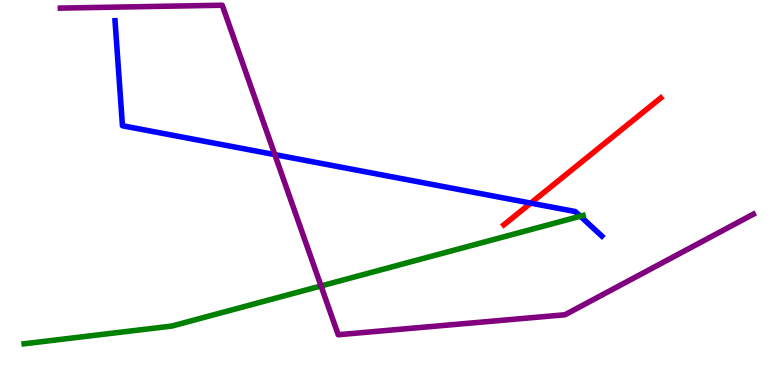[{'lines': ['blue', 'red'], 'intersections': [{'x': 6.85, 'y': 4.72}]}, {'lines': ['green', 'red'], 'intersections': []}, {'lines': ['purple', 'red'], 'intersections': []}, {'lines': ['blue', 'green'], 'intersections': [{'x': 7.49, 'y': 4.38}]}, {'lines': ['blue', 'purple'], 'intersections': [{'x': 3.55, 'y': 5.98}]}, {'lines': ['green', 'purple'], 'intersections': [{'x': 4.14, 'y': 2.57}]}]